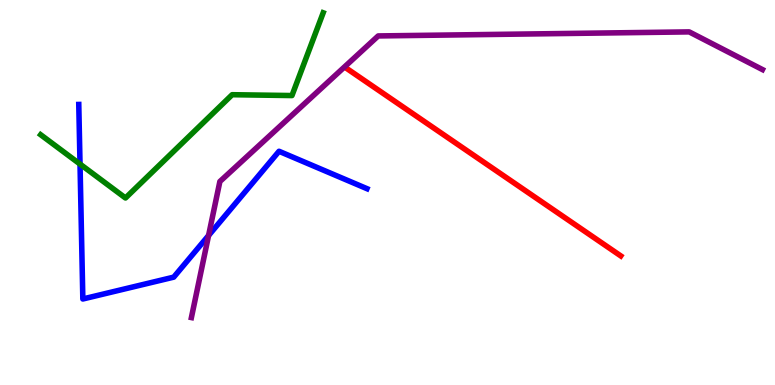[{'lines': ['blue', 'red'], 'intersections': []}, {'lines': ['green', 'red'], 'intersections': []}, {'lines': ['purple', 'red'], 'intersections': []}, {'lines': ['blue', 'green'], 'intersections': [{'x': 1.03, 'y': 5.74}]}, {'lines': ['blue', 'purple'], 'intersections': [{'x': 2.69, 'y': 3.88}]}, {'lines': ['green', 'purple'], 'intersections': []}]